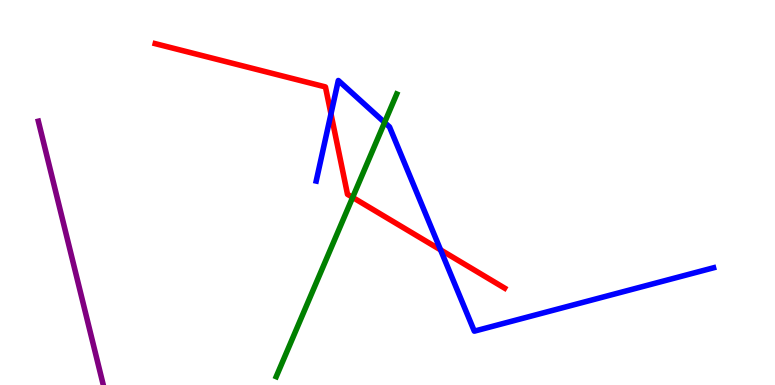[{'lines': ['blue', 'red'], 'intersections': [{'x': 4.27, 'y': 7.04}, {'x': 5.68, 'y': 3.51}]}, {'lines': ['green', 'red'], 'intersections': [{'x': 4.55, 'y': 4.87}]}, {'lines': ['purple', 'red'], 'intersections': []}, {'lines': ['blue', 'green'], 'intersections': [{'x': 4.96, 'y': 6.82}]}, {'lines': ['blue', 'purple'], 'intersections': []}, {'lines': ['green', 'purple'], 'intersections': []}]